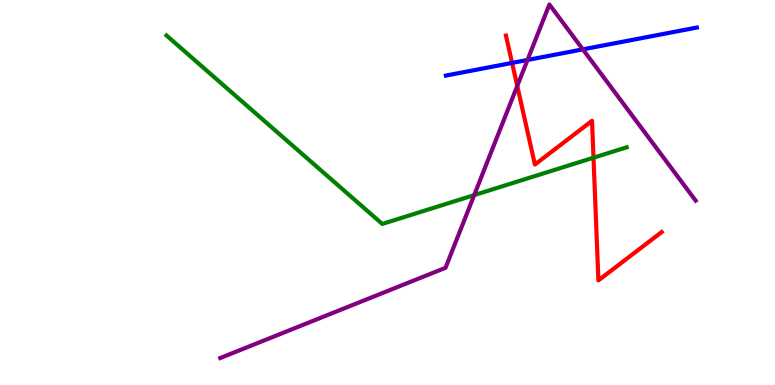[{'lines': ['blue', 'red'], 'intersections': [{'x': 6.61, 'y': 8.37}]}, {'lines': ['green', 'red'], 'intersections': [{'x': 7.66, 'y': 5.9}]}, {'lines': ['purple', 'red'], 'intersections': [{'x': 6.67, 'y': 7.77}]}, {'lines': ['blue', 'green'], 'intersections': []}, {'lines': ['blue', 'purple'], 'intersections': [{'x': 6.81, 'y': 8.44}, {'x': 7.52, 'y': 8.72}]}, {'lines': ['green', 'purple'], 'intersections': [{'x': 6.12, 'y': 4.93}]}]